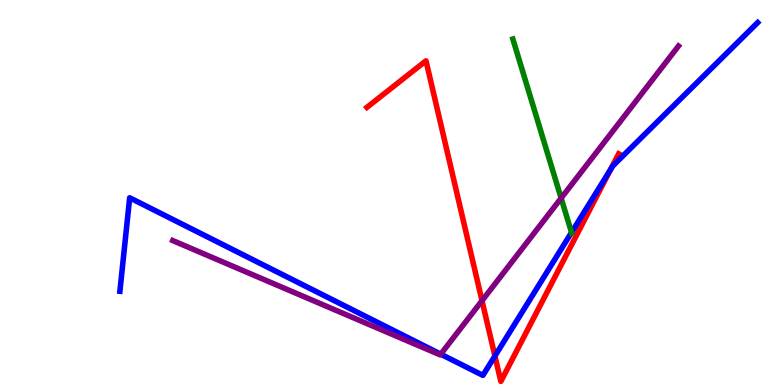[{'lines': ['blue', 'red'], 'intersections': [{'x': 6.39, 'y': 0.753}, {'x': 7.88, 'y': 5.6}]}, {'lines': ['green', 'red'], 'intersections': []}, {'lines': ['purple', 'red'], 'intersections': [{'x': 6.22, 'y': 2.19}]}, {'lines': ['blue', 'green'], 'intersections': [{'x': 7.37, 'y': 3.96}]}, {'lines': ['blue', 'purple'], 'intersections': [{'x': 5.69, 'y': 0.801}]}, {'lines': ['green', 'purple'], 'intersections': [{'x': 7.24, 'y': 4.85}]}]